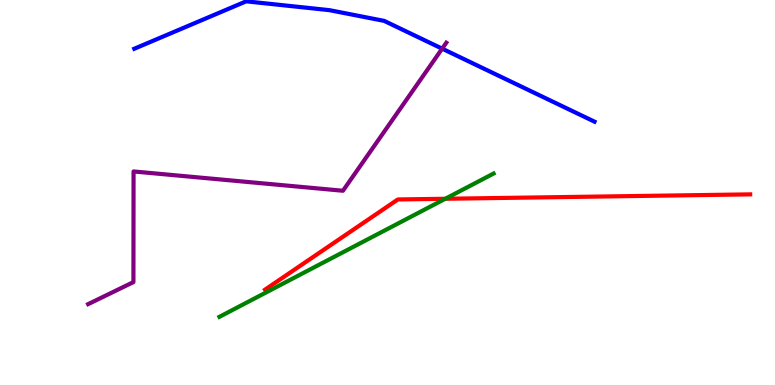[{'lines': ['blue', 'red'], 'intersections': []}, {'lines': ['green', 'red'], 'intersections': [{'x': 5.75, 'y': 4.84}]}, {'lines': ['purple', 'red'], 'intersections': []}, {'lines': ['blue', 'green'], 'intersections': []}, {'lines': ['blue', 'purple'], 'intersections': [{'x': 5.71, 'y': 8.74}]}, {'lines': ['green', 'purple'], 'intersections': []}]